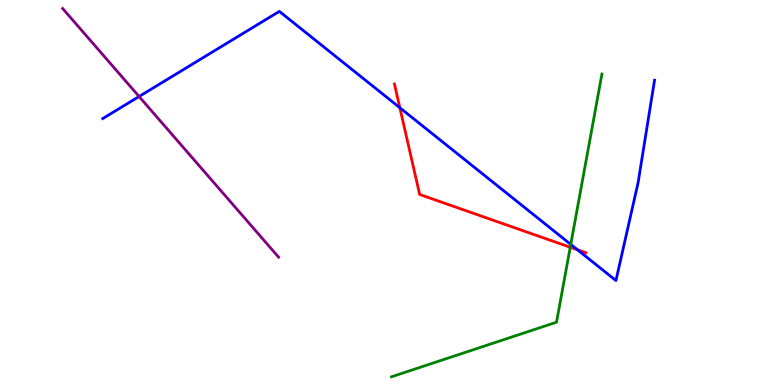[{'lines': ['blue', 'red'], 'intersections': [{'x': 5.16, 'y': 7.2}, {'x': 7.45, 'y': 3.51}]}, {'lines': ['green', 'red'], 'intersections': [{'x': 7.36, 'y': 3.58}]}, {'lines': ['purple', 'red'], 'intersections': []}, {'lines': ['blue', 'green'], 'intersections': [{'x': 7.36, 'y': 3.65}]}, {'lines': ['blue', 'purple'], 'intersections': [{'x': 1.79, 'y': 7.49}]}, {'lines': ['green', 'purple'], 'intersections': []}]